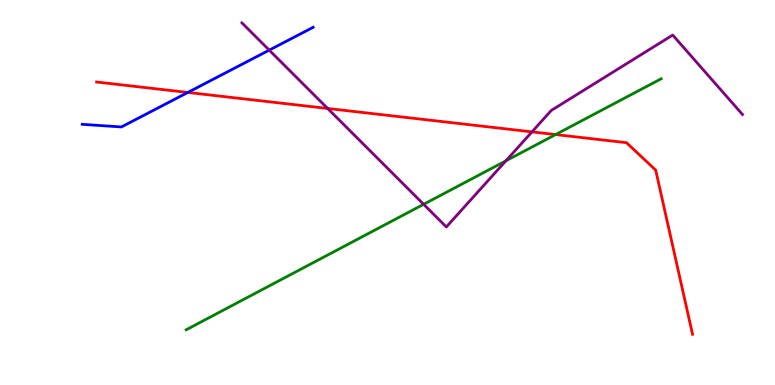[{'lines': ['blue', 'red'], 'intersections': [{'x': 2.42, 'y': 7.6}]}, {'lines': ['green', 'red'], 'intersections': [{'x': 7.17, 'y': 6.5}]}, {'lines': ['purple', 'red'], 'intersections': [{'x': 4.23, 'y': 7.18}, {'x': 6.86, 'y': 6.57}]}, {'lines': ['blue', 'green'], 'intersections': []}, {'lines': ['blue', 'purple'], 'intersections': [{'x': 3.47, 'y': 8.7}]}, {'lines': ['green', 'purple'], 'intersections': [{'x': 5.47, 'y': 4.69}, {'x': 6.53, 'y': 5.82}]}]